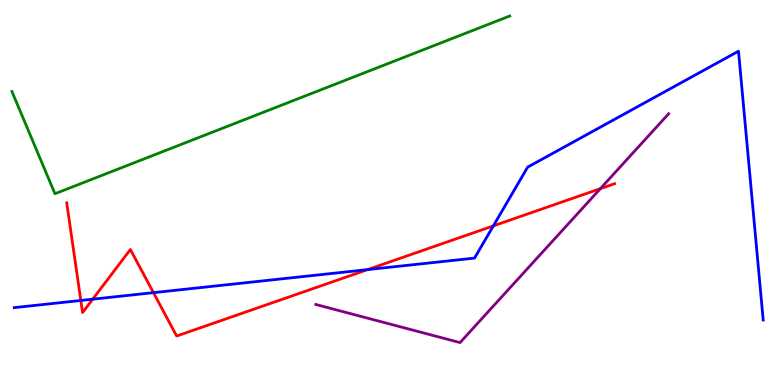[{'lines': ['blue', 'red'], 'intersections': [{'x': 1.04, 'y': 2.2}, {'x': 1.2, 'y': 2.23}, {'x': 1.98, 'y': 2.4}, {'x': 4.74, 'y': 3.0}, {'x': 6.37, 'y': 4.13}]}, {'lines': ['green', 'red'], 'intersections': []}, {'lines': ['purple', 'red'], 'intersections': [{'x': 7.75, 'y': 5.1}]}, {'lines': ['blue', 'green'], 'intersections': []}, {'lines': ['blue', 'purple'], 'intersections': []}, {'lines': ['green', 'purple'], 'intersections': []}]